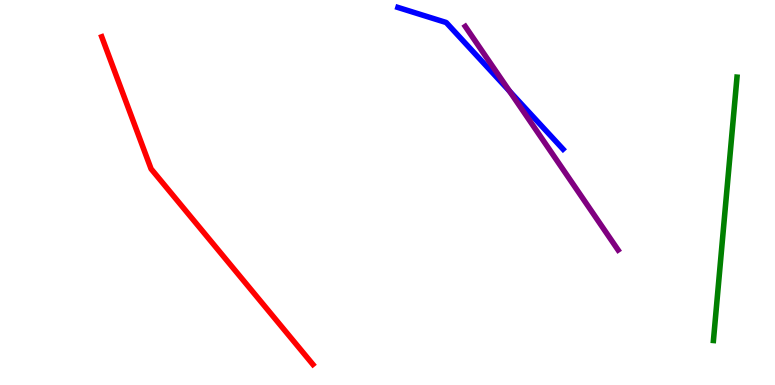[{'lines': ['blue', 'red'], 'intersections': []}, {'lines': ['green', 'red'], 'intersections': []}, {'lines': ['purple', 'red'], 'intersections': []}, {'lines': ['blue', 'green'], 'intersections': []}, {'lines': ['blue', 'purple'], 'intersections': [{'x': 6.57, 'y': 7.63}]}, {'lines': ['green', 'purple'], 'intersections': []}]